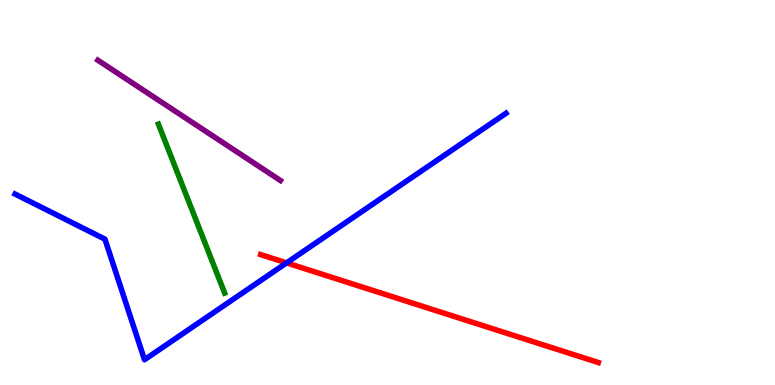[{'lines': ['blue', 'red'], 'intersections': [{'x': 3.7, 'y': 3.17}]}, {'lines': ['green', 'red'], 'intersections': []}, {'lines': ['purple', 'red'], 'intersections': []}, {'lines': ['blue', 'green'], 'intersections': []}, {'lines': ['blue', 'purple'], 'intersections': []}, {'lines': ['green', 'purple'], 'intersections': []}]